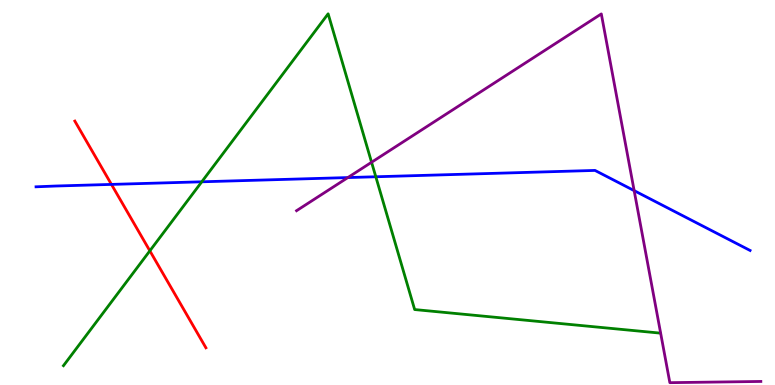[{'lines': ['blue', 'red'], 'intersections': [{'x': 1.44, 'y': 5.21}]}, {'lines': ['green', 'red'], 'intersections': [{'x': 1.93, 'y': 3.48}]}, {'lines': ['purple', 'red'], 'intersections': []}, {'lines': ['blue', 'green'], 'intersections': [{'x': 2.6, 'y': 5.28}, {'x': 4.85, 'y': 5.41}]}, {'lines': ['blue', 'purple'], 'intersections': [{'x': 4.49, 'y': 5.39}, {'x': 8.18, 'y': 5.05}]}, {'lines': ['green', 'purple'], 'intersections': [{'x': 4.79, 'y': 5.79}]}]